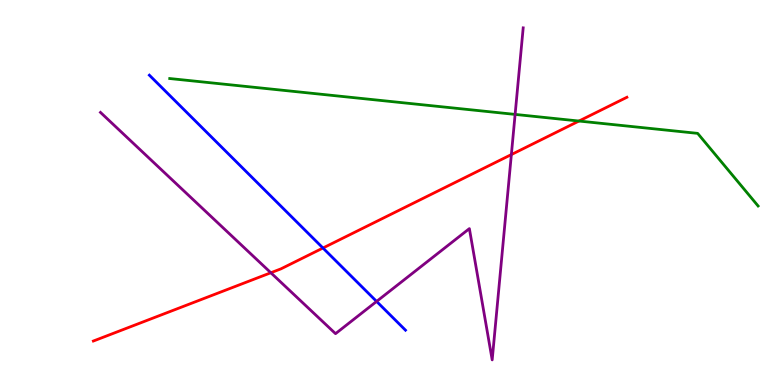[{'lines': ['blue', 'red'], 'intersections': [{'x': 4.17, 'y': 3.56}]}, {'lines': ['green', 'red'], 'intersections': [{'x': 7.47, 'y': 6.86}]}, {'lines': ['purple', 'red'], 'intersections': [{'x': 3.49, 'y': 2.92}, {'x': 6.6, 'y': 5.99}]}, {'lines': ['blue', 'green'], 'intersections': []}, {'lines': ['blue', 'purple'], 'intersections': [{'x': 4.86, 'y': 2.17}]}, {'lines': ['green', 'purple'], 'intersections': [{'x': 6.65, 'y': 7.03}]}]